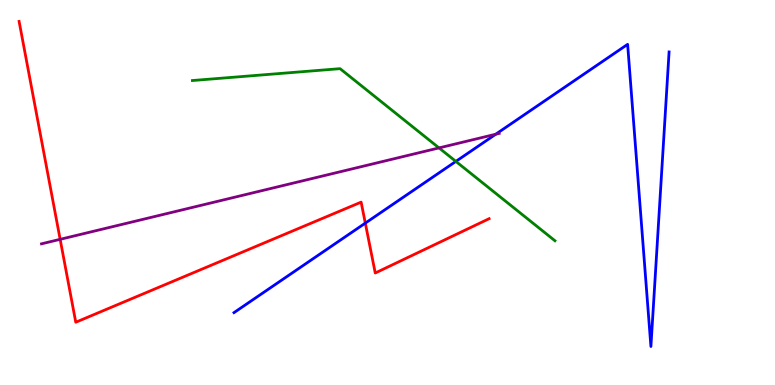[{'lines': ['blue', 'red'], 'intersections': [{'x': 4.71, 'y': 4.2}]}, {'lines': ['green', 'red'], 'intersections': []}, {'lines': ['purple', 'red'], 'intersections': [{'x': 0.776, 'y': 3.78}]}, {'lines': ['blue', 'green'], 'intersections': [{'x': 5.88, 'y': 5.81}]}, {'lines': ['blue', 'purple'], 'intersections': [{'x': 6.4, 'y': 6.51}]}, {'lines': ['green', 'purple'], 'intersections': [{'x': 5.66, 'y': 6.16}]}]